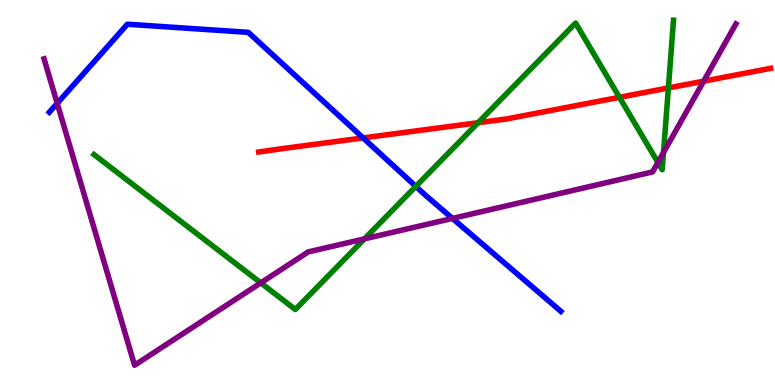[{'lines': ['blue', 'red'], 'intersections': [{'x': 4.69, 'y': 6.42}]}, {'lines': ['green', 'red'], 'intersections': [{'x': 6.17, 'y': 6.81}, {'x': 7.99, 'y': 7.47}, {'x': 8.62, 'y': 7.72}]}, {'lines': ['purple', 'red'], 'intersections': [{'x': 9.08, 'y': 7.89}]}, {'lines': ['blue', 'green'], 'intersections': [{'x': 5.37, 'y': 5.16}]}, {'lines': ['blue', 'purple'], 'intersections': [{'x': 0.738, 'y': 7.32}, {'x': 5.84, 'y': 4.33}]}, {'lines': ['green', 'purple'], 'intersections': [{'x': 3.36, 'y': 2.65}, {'x': 4.7, 'y': 3.8}, {'x': 8.49, 'y': 5.78}, {'x': 8.56, 'y': 6.04}]}]